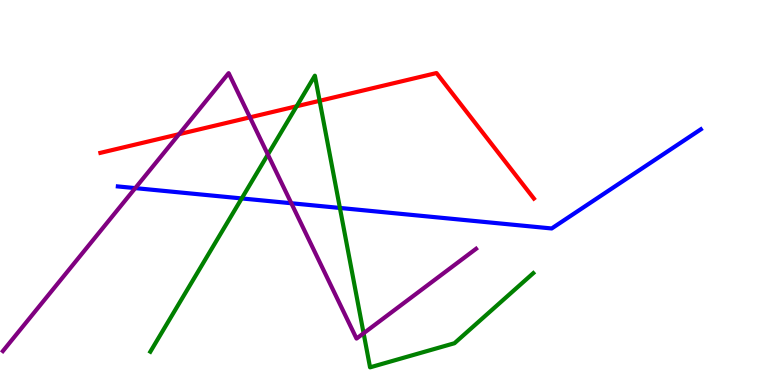[{'lines': ['blue', 'red'], 'intersections': []}, {'lines': ['green', 'red'], 'intersections': [{'x': 3.83, 'y': 7.24}, {'x': 4.12, 'y': 7.38}]}, {'lines': ['purple', 'red'], 'intersections': [{'x': 2.31, 'y': 6.51}, {'x': 3.23, 'y': 6.95}]}, {'lines': ['blue', 'green'], 'intersections': [{'x': 3.12, 'y': 4.85}, {'x': 4.39, 'y': 4.6}]}, {'lines': ['blue', 'purple'], 'intersections': [{'x': 1.75, 'y': 5.11}, {'x': 3.76, 'y': 4.72}]}, {'lines': ['green', 'purple'], 'intersections': [{'x': 3.46, 'y': 5.99}, {'x': 4.69, 'y': 1.34}]}]